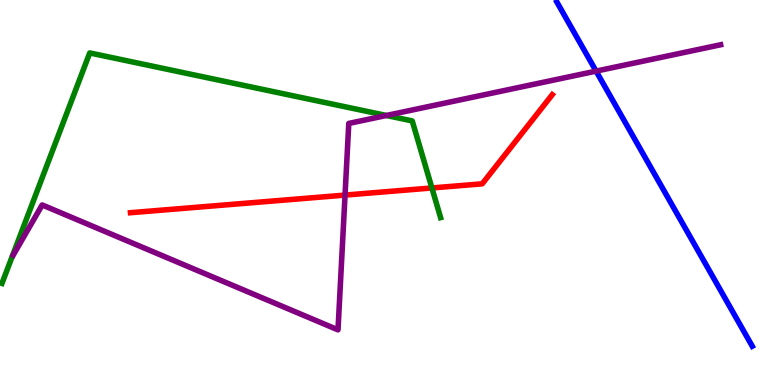[{'lines': ['blue', 'red'], 'intersections': []}, {'lines': ['green', 'red'], 'intersections': [{'x': 5.57, 'y': 5.12}]}, {'lines': ['purple', 'red'], 'intersections': [{'x': 4.45, 'y': 4.93}]}, {'lines': ['blue', 'green'], 'intersections': []}, {'lines': ['blue', 'purple'], 'intersections': [{'x': 7.69, 'y': 8.15}]}, {'lines': ['green', 'purple'], 'intersections': [{'x': 4.99, 'y': 7.0}]}]